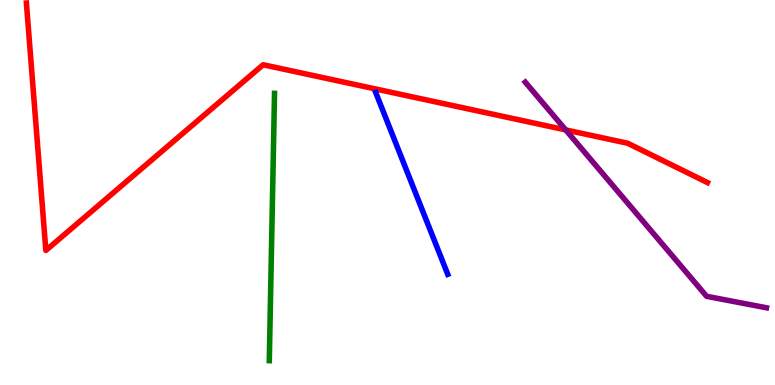[{'lines': ['blue', 'red'], 'intersections': []}, {'lines': ['green', 'red'], 'intersections': []}, {'lines': ['purple', 'red'], 'intersections': [{'x': 7.3, 'y': 6.63}]}, {'lines': ['blue', 'green'], 'intersections': []}, {'lines': ['blue', 'purple'], 'intersections': []}, {'lines': ['green', 'purple'], 'intersections': []}]